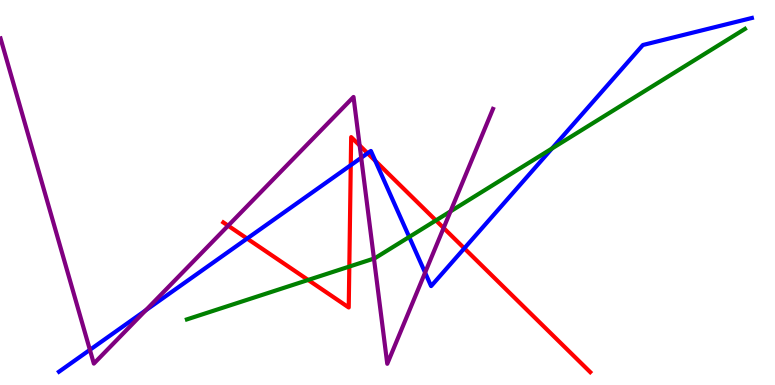[{'lines': ['blue', 'red'], 'intersections': [{'x': 3.19, 'y': 3.8}, {'x': 4.53, 'y': 5.71}, {'x': 4.74, 'y': 6.02}, {'x': 4.84, 'y': 5.82}, {'x': 5.99, 'y': 3.55}]}, {'lines': ['green', 'red'], 'intersections': [{'x': 3.98, 'y': 2.73}, {'x': 4.51, 'y': 3.08}, {'x': 5.62, 'y': 4.28}]}, {'lines': ['purple', 'red'], 'intersections': [{'x': 2.94, 'y': 4.14}, {'x': 4.64, 'y': 6.22}, {'x': 5.72, 'y': 4.08}]}, {'lines': ['blue', 'green'], 'intersections': [{'x': 5.28, 'y': 3.85}, {'x': 7.12, 'y': 6.14}]}, {'lines': ['blue', 'purple'], 'intersections': [{'x': 1.16, 'y': 0.913}, {'x': 1.88, 'y': 1.94}, {'x': 4.66, 'y': 5.9}, {'x': 5.49, 'y': 2.92}]}, {'lines': ['green', 'purple'], 'intersections': [{'x': 4.83, 'y': 3.28}, {'x': 5.81, 'y': 4.51}]}]